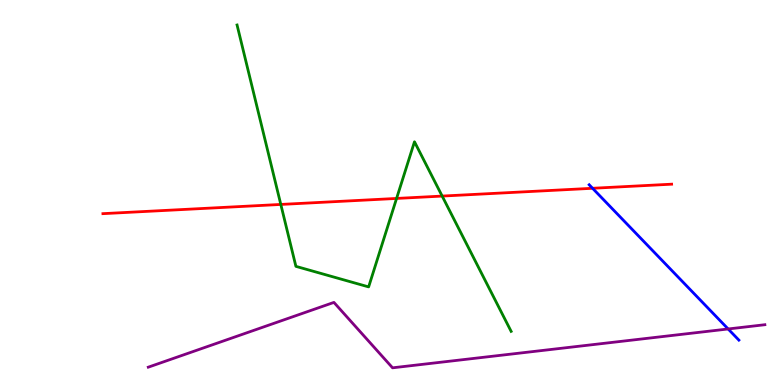[{'lines': ['blue', 'red'], 'intersections': [{'x': 7.65, 'y': 5.11}]}, {'lines': ['green', 'red'], 'intersections': [{'x': 3.62, 'y': 4.69}, {'x': 5.12, 'y': 4.85}, {'x': 5.71, 'y': 4.91}]}, {'lines': ['purple', 'red'], 'intersections': []}, {'lines': ['blue', 'green'], 'intersections': []}, {'lines': ['blue', 'purple'], 'intersections': [{'x': 9.4, 'y': 1.46}]}, {'lines': ['green', 'purple'], 'intersections': []}]